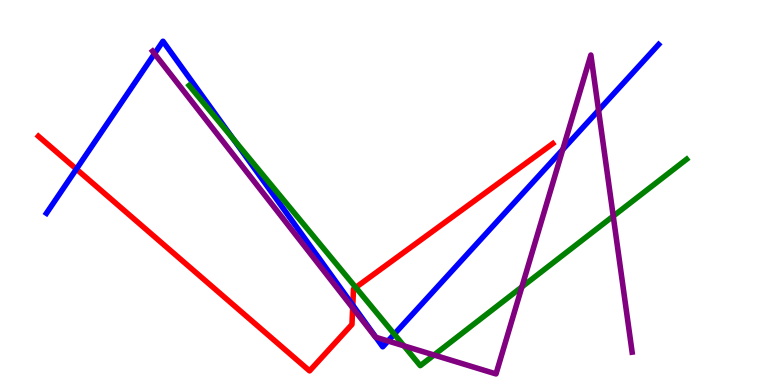[{'lines': ['blue', 'red'], 'intersections': [{'x': 0.985, 'y': 5.61}, {'x': 4.55, 'y': 2.07}]}, {'lines': ['green', 'red'], 'intersections': [{'x': 4.59, 'y': 2.53}]}, {'lines': ['purple', 'red'], 'intersections': [{'x': 4.55, 'y': 2.0}]}, {'lines': ['blue', 'green'], 'intersections': [{'x': 3.01, 'y': 6.39}, {'x': 5.09, 'y': 1.32}]}, {'lines': ['blue', 'purple'], 'intersections': [{'x': 1.99, 'y': 8.61}, {'x': 4.85, 'y': 1.24}, {'x': 5.01, 'y': 1.14}, {'x': 7.26, 'y': 6.12}, {'x': 7.72, 'y': 7.13}]}, {'lines': ['green', 'purple'], 'intersections': [{'x': 5.21, 'y': 1.02}, {'x': 5.6, 'y': 0.779}, {'x': 6.73, 'y': 2.55}, {'x': 7.91, 'y': 4.39}]}]